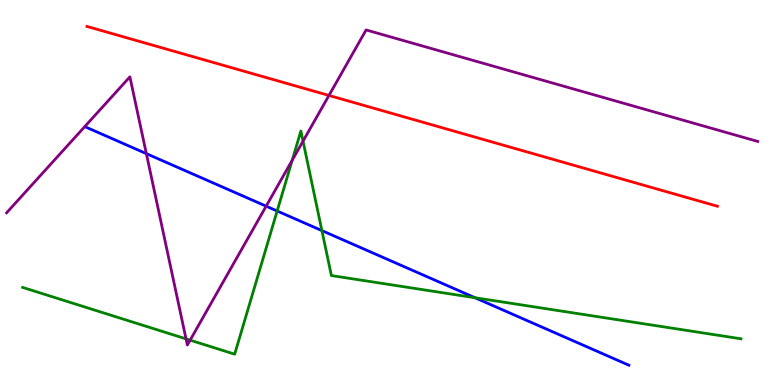[{'lines': ['blue', 'red'], 'intersections': []}, {'lines': ['green', 'red'], 'intersections': []}, {'lines': ['purple', 'red'], 'intersections': [{'x': 4.24, 'y': 7.52}]}, {'lines': ['blue', 'green'], 'intersections': [{'x': 3.58, 'y': 4.52}, {'x': 4.15, 'y': 4.01}, {'x': 6.13, 'y': 2.27}]}, {'lines': ['blue', 'purple'], 'intersections': [{'x': 1.89, 'y': 6.01}, {'x': 3.43, 'y': 4.65}]}, {'lines': ['green', 'purple'], 'intersections': [{'x': 2.4, 'y': 1.2}, {'x': 2.45, 'y': 1.16}, {'x': 3.77, 'y': 5.84}, {'x': 3.91, 'y': 6.33}]}]